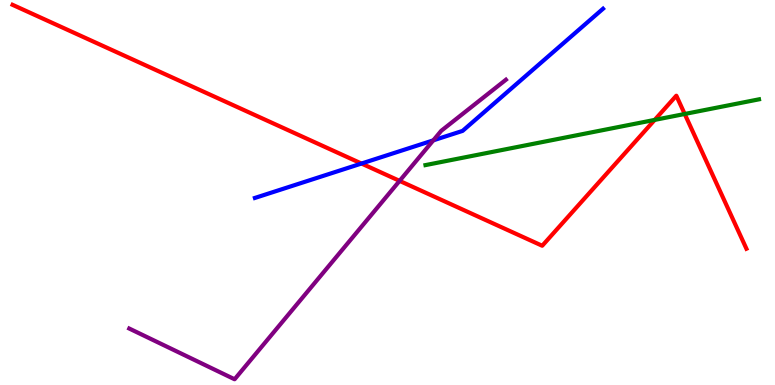[{'lines': ['blue', 'red'], 'intersections': [{'x': 4.66, 'y': 5.75}]}, {'lines': ['green', 'red'], 'intersections': [{'x': 8.45, 'y': 6.89}, {'x': 8.84, 'y': 7.04}]}, {'lines': ['purple', 'red'], 'intersections': [{'x': 5.16, 'y': 5.3}]}, {'lines': ['blue', 'green'], 'intersections': []}, {'lines': ['blue', 'purple'], 'intersections': [{'x': 5.59, 'y': 6.35}]}, {'lines': ['green', 'purple'], 'intersections': []}]